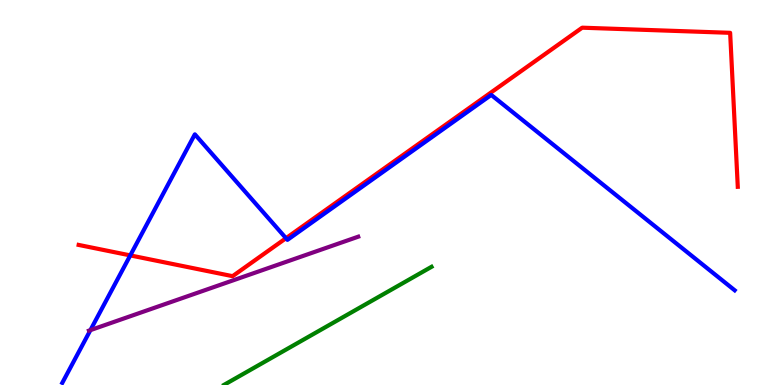[{'lines': ['blue', 'red'], 'intersections': [{'x': 1.68, 'y': 3.37}, {'x': 3.69, 'y': 3.81}]}, {'lines': ['green', 'red'], 'intersections': []}, {'lines': ['purple', 'red'], 'intersections': []}, {'lines': ['blue', 'green'], 'intersections': []}, {'lines': ['blue', 'purple'], 'intersections': [{'x': 1.17, 'y': 1.42}]}, {'lines': ['green', 'purple'], 'intersections': []}]